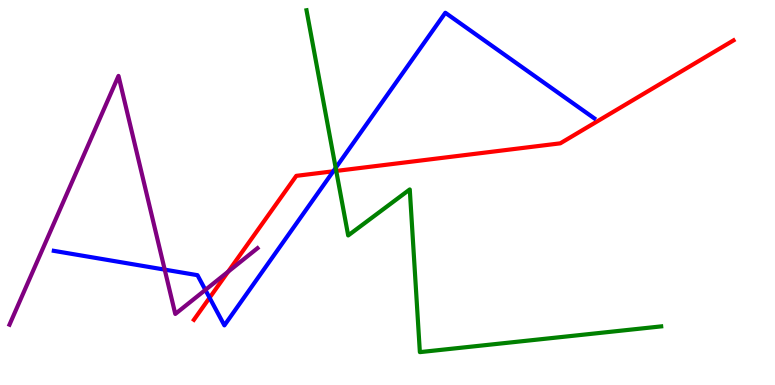[{'lines': ['blue', 'red'], 'intersections': [{'x': 2.7, 'y': 2.27}, {'x': 4.3, 'y': 5.55}]}, {'lines': ['green', 'red'], 'intersections': [{'x': 4.34, 'y': 5.56}]}, {'lines': ['purple', 'red'], 'intersections': [{'x': 2.94, 'y': 2.94}]}, {'lines': ['blue', 'green'], 'intersections': [{'x': 4.33, 'y': 5.64}]}, {'lines': ['blue', 'purple'], 'intersections': [{'x': 2.13, 'y': 3.0}, {'x': 2.65, 'y': 2.47}]}, {'lines': ['green', 'purple'], 'intersections': []}]